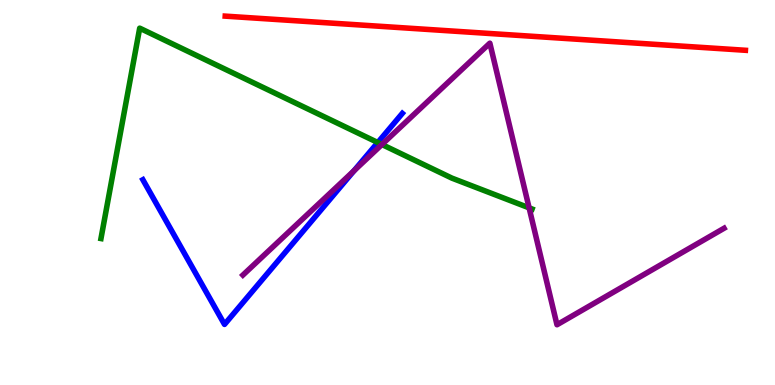[{'lines': ['blue', 'red'], 'intersections': []}, {'lines': ['green', 'red'], 'intersections': []}, {'lines': ['purple', 'red'], 'intersections': []}, {'lines': ['blue', 'green'], 'intersections': [{'x': 4.87, 'y': 6.3}]}, {'lines': ['blue', 'purple'], 'intersections': [{'x': 4.57, 'y': 5.57}]}, {'lines': ['green', 'purple'], 'intersections': [{'x': 4.93, 'y': 6.25}, {'x': 6.83, 'y': 4.6}]}]